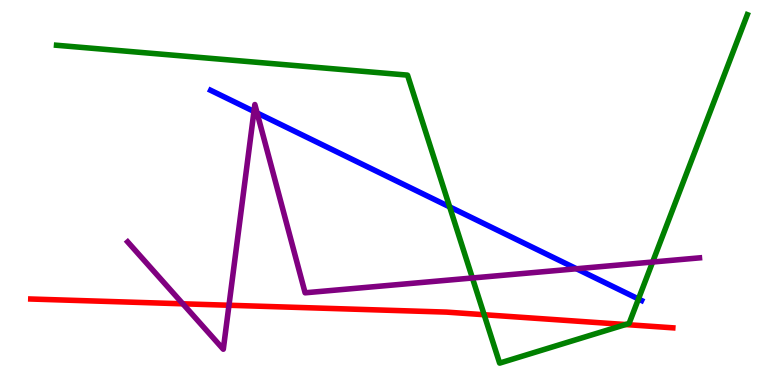[{'lines': ['blue', 'red'], 'intersections': []}, {'lines': ['green', 'red'], 'intersections': [{'x': 6.25, 'y': 1.83}, {'x': 8.07, 'y': 1.57}]}, {'lines': ['purple', 'red'], 'intersections': [{'x': 2.36, 'y': 2.11}, {'x': 2.95, 'y': 2.07}]}, {'lines': ['blue', 'green'], 'intersections': [{'x': 5.8, 'y': 4.63}, {'x': 8.24, 'y': 2.23}]}, {'lines': ['blue', 'purple'], 'intersections': [{'x': 3.28, 'y': 7.11}, {'x': 3.32, 'y': 7.07}, {'x': 7.44, 'y': 3.02}]}, {'lines': ['green', 'purple'], 'intersections': [{'x': 6.1, 'y': 2.78}, {'x': 8.42, 'y': 3.19}]}]